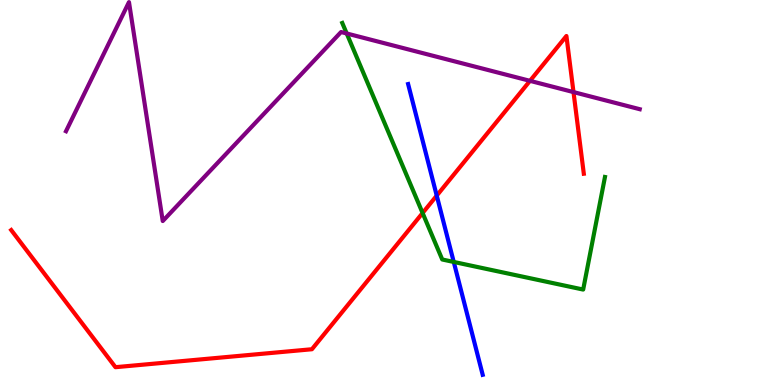[{'lines': ['blue', 'red'], 'intersections': [{'x': 5.64, 'y': 4.92}]}, {'lines': ['green', 'red'], 'intersections': [{'x': 5.45, 'y': 4.47}]}, {'lines': ['purple', 'red'], 'intersections': [{'x': 6.84, 'y': 7.9}, {'x': 7.4, 'y': 7.61}]}, {'lines': ['blue', 'green'], 'intersections': [{'x': 5.85, 'y': 3.2}]}, {'lines': ['blue', 'purple'], 'intersections': []}, {'lines': ['green', 'purple'], 'intersections': [{'x': 4.47, 'y': 9.13}]}]